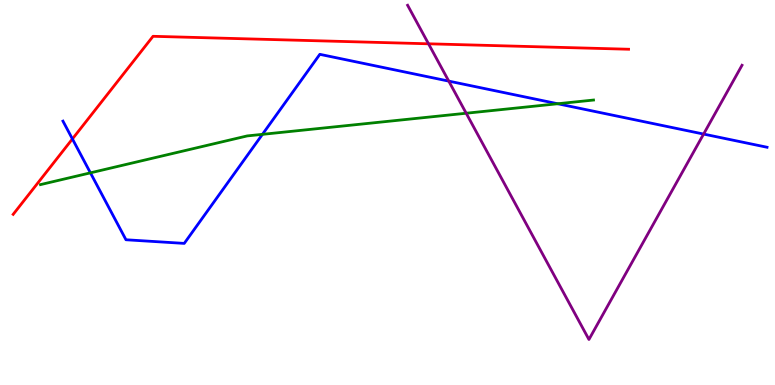[{'lines': ['blue', 'red'], 'intersections': [{'x': 0.934, 'y': 6.39}]}, {'lines': ['green', 'red'], 'intersections': []}, {'lines': ['purple', 'red'], 'intersections': [{'x': 5.53, 'y': 8.86}]}, {'lines': ['blue', 'green'], 'intersections': [{'x': 1.17, 'y': 5.51}, {'x': 3.39, 'y': 6.51}, {'x': 7.2, 'y': 7.31}]}, {'lines': ['blue', 'purple'], 'intersections': [{'x': 5.79, 'y': 7.89}, {'x': 9.08, 'y': 6.52}]}, {'lines': ['green', 'purple'], 'intersections': [{'x': 6.02, 'y': 7.06}]}]